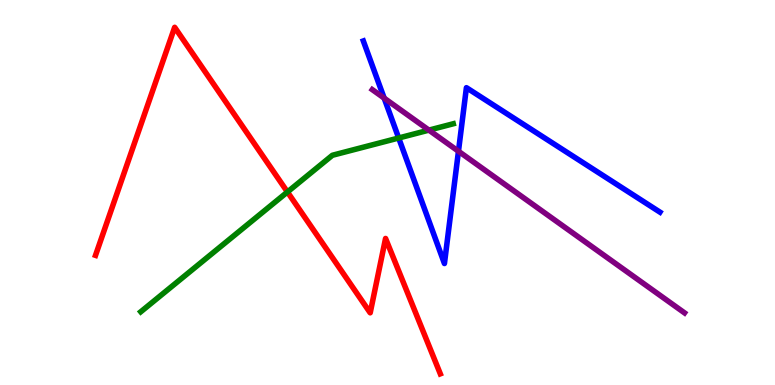[{'lines': ['blue', 'red'], 'intersections': []}, {'lines': ['green', 'red'], 'intersections': [{'x': 3.71, 'y': 5.01}]}, {'lines': ['purple', 'red'], 'intersections': []}, {'lines': ['blue', 'green'], 'intersections': [{'x': 5.14, 'y': 6.42}]}, {'lines': ['blue', 'purple'], 'intersections': [{'x': 4.96, 'y': 7.45}, {'x': 5.92, 'y': 6.07}]}, {'lines': ['green', 'purple'], 'intersections': [{'x': 5.53, 'y': 6.62}]}]